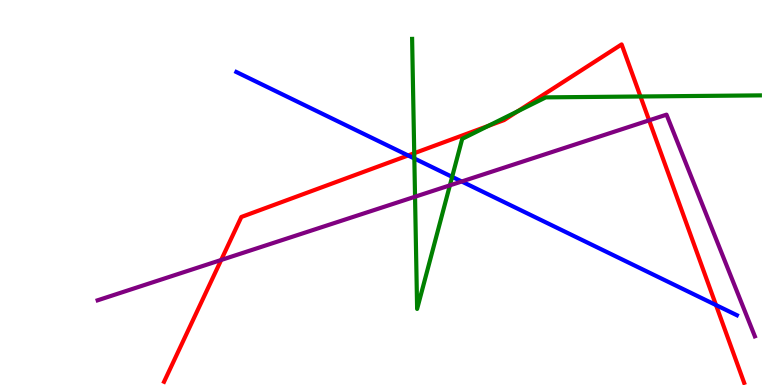[{'lines': ['blue', 'red'], 'intersections': [{'x': 5.27, 'y': 5.96}, {'x': 9.24, 'y': 2.08}]}, {'lines': ['green', 'red'], 'intersections': [{'x': 5.34, 'y': 6.02}, {'x': 6.3, 'y': 6.73}, {'x': 6.68, 'y': 7.11}, {'x': 8.26, 'y': 7.49}]}, {'lines': ['purple', 'red'], 'intersections': [{'x': 2.85, 'y': 3.25}, {'x': 8.38, 'y': 6.87}]}, {'lines': ['blue', 'green'], 'intersections': [{'x': 5.35, 'y': 5.88}, {'x': 5.83, 'y': 5.41}]}, {'lines': ['blue', 'purple'], 'intersections': [{'x': 5.96, 'y': 5.29}]}, {'lines': ['green', 'purple'], 'intersections': [{'x': 5.36, 'y': 4.89}, {'x': 5.8, 'y': 5.19}]}]